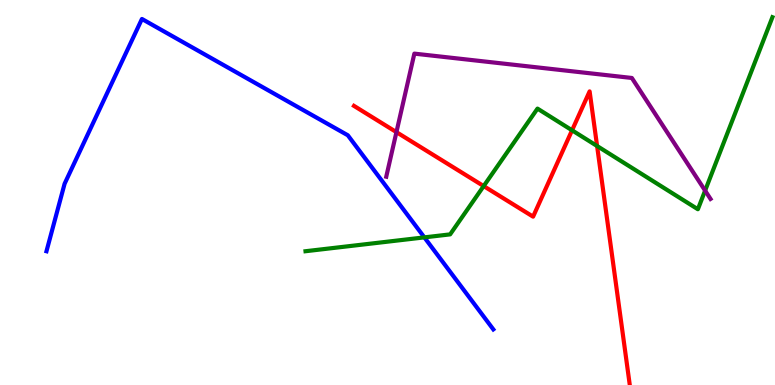[{'lines': ['blue', 'red'], 'intersections': []}, {'lines': ['green', 'red'], 'intersections': [{'x': 6.24, 'y': 5.17}, {'x': 7.38, 'y': 6.62}, {'x': 7.7, 'y': 6.21}]}, {'lines': ['purple', 'red'], 'intersections': [{'x': 5.12, 'y': 6.57}]}, {'lines': ['blue', 'green'], 'intersections': [{'x': 5.48, 'y': 3.83}]}, {'lines': ['blue', 'purple'], 'intersections': []}, {'lines': ['green', 'purple'], 'intersections': [{'x': 9.1, 'y': 5.05}]}]